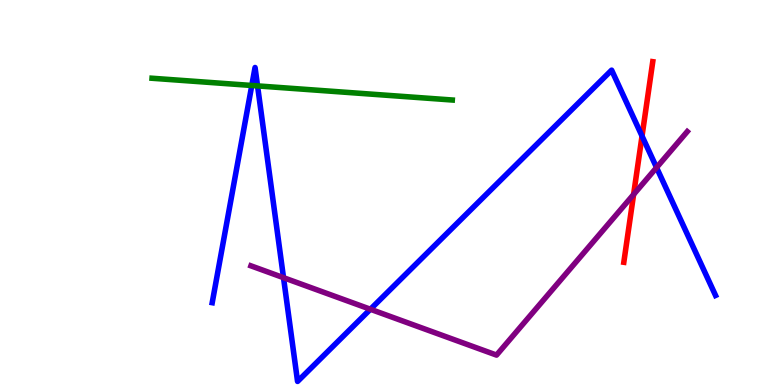[{'lines': ['blue', 'red'], 'intersections': [{'x': 8.28, 'y': 6.47}]}, {'lines': ['green', 'red'], 'intersections': []}, {'lines': ['purple', 'red'], 'intersections': [{'x': 8.18, 'y': 4.95}]}, {'lines': ['blue', 'green'], 'intersections': [{'x': 3.25, 'y': 7.78}, {'x': 3.32, 'y': 7.77}]}, {'lines': ['blue', 'purple'], 'intersections': [{'x': 3.66, 'y': 2.79}, {'x': 4.78, 'y': 1.97}, {'x': 8.47, 'y': 5.65}]}, {'lines': ['green', 'purple'], 'intersections': []}]